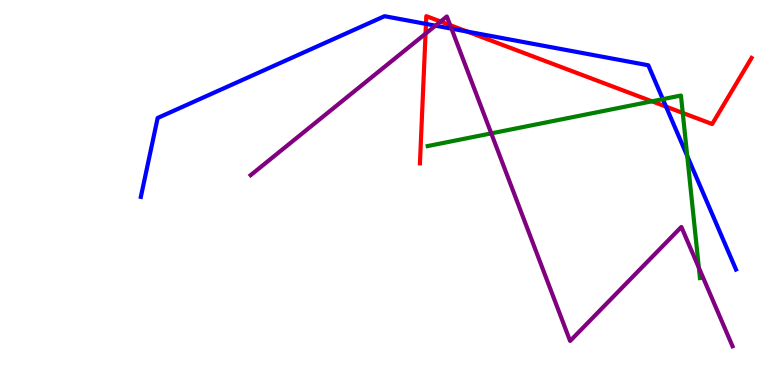[{'lines': ['blue', 'red'], 'intersections': [{'x': 5.5, 'y': 9.38}, {'x': 6.03, 'y': 9.18}, {'x': 8.59, 'y': 7.23}]}, {'lines': ['green', 'red'], 'intersections': [{'x': 8.41, 'y': 7.37}, {'x': 8.81, 'y': 7.07}]}, {'lines': ['purple', 'red'], 'intersections': [{'x': 5.49, 'y': 9.13}, {'x': 5.68, 'y': 9.44}, {'x': 5.81, 'y': 9.35}]}, {'lines': ['blue', 'green'], 'intersections': [{'x': 8.55, 'y': 7.42}, {'x': 8.87, 'y': 5.95}]}, {'lines': ['blue', 'purple'], 'intersections': [{'x': 5.62, 'y': 9.33}, {'x': 5.83, 'y': 9.26}]}, {'lines': ['green', 'purple'], 'intersections': [{'x': 6.34, 'y': 6.54}, {'x': 9.02, 'y': 3.05}]}]